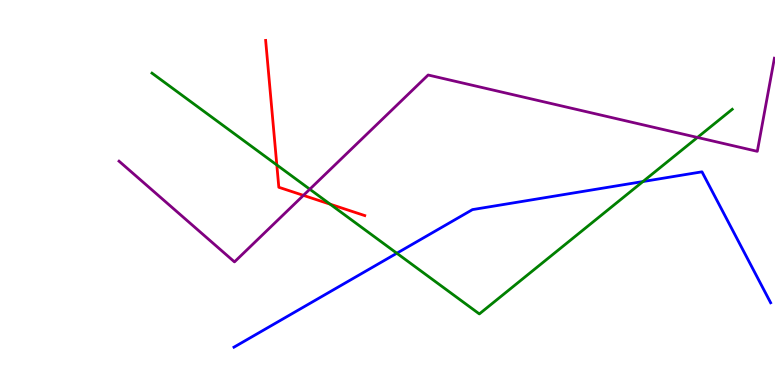[{'lines': ['blue', 'red'], 'intersections': []}, {'lines': ['green', 'red'], 'intersections': [{'x': 3.57, 'y': 5.72}, {'x': 4.26, 'y': 4.7}]}, {'lines': ['purple', 'red'], 'intersections': [{'x': 3.91, 'y': 4.93}]}, {'lines': ['blue', 'green'], 'intersections': [{'x': 5.12, 'y': 3.42}, {'x': 8.3, 'y': 5.28}]}, {'lines': ['blue', 'purple'], 'intersections': []}, {'lines': ['green', 'purple'], 'intersections': [{'x': 4.0, 'y': 5.09}, {'x': 9.0, 'y': 6.43}]}]